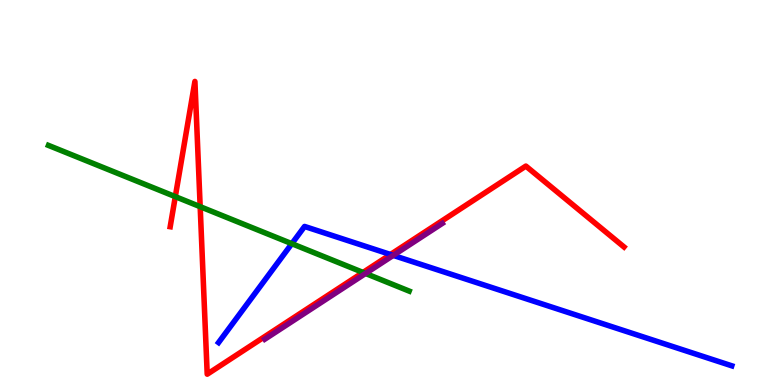[{'lines': ['blue', 'red'], 'intersections': [{'x': 5.04, 'y': 3.39}]}, {'lines': ['green', 'red'], 'intersections': [{'x': 2.26, 'y': 4.89}, {'x': 2.58, 'y': 4.63}, {'x': 4.68, 'y': 2.92}]}, {'lines': ['purple', 'red'], 'intersections': []}, {'lines': ['blue', 'green'], 'intersections': [{'x': 3.77, 'y': 3.67}]}, {'lines': ['blue', 'purple'], 'intersections': [{'x': 5.07, 'y': 3.37}]}, {'lines': ['green', 'purple'], 'intersections': [{'x': 4.72, 'y': 2.9}]}]